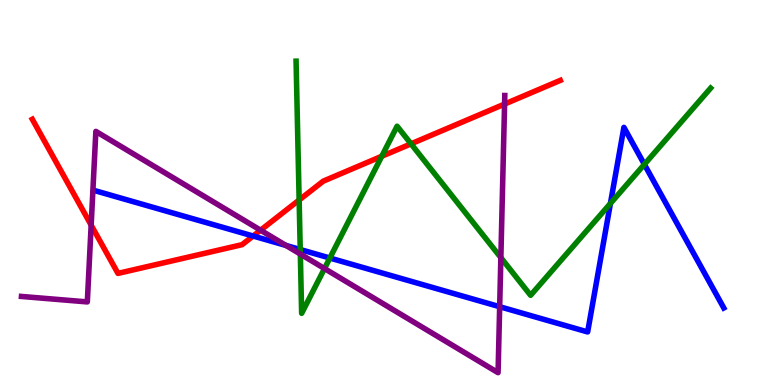[{'lines': ['blue', 'red'], 'intersections': [{'x': 3.27, 'y': 3.87}]}, {'lines': ['green', 'red'], 'intersections': [{'x': 3.86, 'y': 4.8}, {'x': 4.93, 'y': 5.94}, {'x': 5.3, 'y': 6.26}]}, {'lines': ['purple', 'red'], 'intersections': [{'x': 1.18, 'y': 4.15}, {'x': 3.36, 'y': 4.02}, {'x': 6.51, 'y': 7.3}]}, {'lines': ['blue', 'green'], 'intersections': [{'x': 3.87, 'y': 3.52}, {'x': 4.26, 'y': 3.3}, {'x': 7.88, 'y': 4.72}, {'x': 8.31, 'y': 5.73}]}, {'lines': ['blue', 'purple'], 'intersections': [{'x': 3.69, 'y': 3.62}, {'x': 6.45, 'y': 2.03}]}, {'lines': ['green', 'purple'], 'intersections': [{'x': 3.88, 'y': 3.4}, {'x': 4.19, 'y': 3.02}, {'x': 6.46, 'y': 3.31}]}]